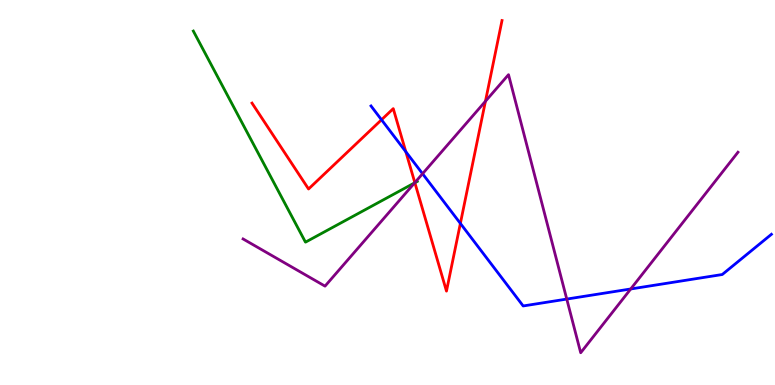[{'lines': ['blue', 'red'], 'intersections': [{'x': 4.92, 'y': 6.89}, {'x': 5.24, 'y': 6.06}, {'x': 5.94, 'y': 4.2}]}, {'lines': ['green', 'red'], 'intersections': [{'x': 5.35, 'y': 5.25}]}, {'lines': ['purple', 'red'], 'intersections': [{'x': 5.35, 'y': 5.26}, {'x': 6.26, 'y': 7.37}]}, {'lines': ['blue', 'green'], 'intersections': []}, {'lines': ['blue', 'purple'], 'intersections': [{'x': 5.45, 'y': 5.49}, {'x': 7.31, 'y': 2.23}, {'x': 8.14, 'y': 2.49}]}, {'lines': ['green', 'purple'], 'intersections': [{'x': 5.35, 'y': 5.25}]}]